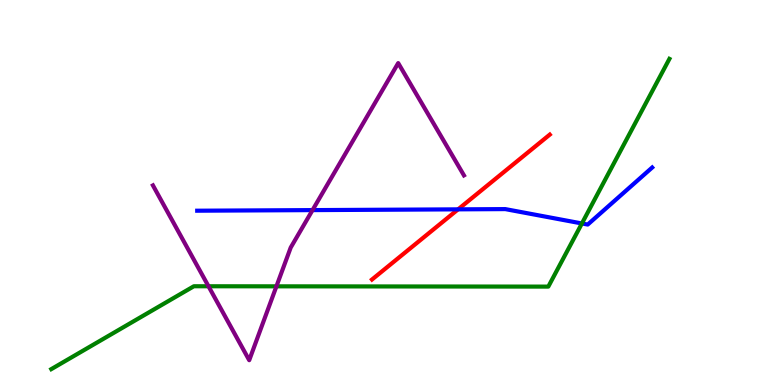[{'lines': ['blue', 'red'], 'intersections': [{'x': 5.91, 'y': 4.56}]}, {'lines': ['green', 'red'], 'intersections': []}, {'lines': ['purple', 'red'], 'intersections': []}, {'lines': ['blue', 'green'], 'intersections': [{'x': 7.51, 'y': 4.2}]}, {'lines': ['blue', 'purple'], 'intersections': [{'x': 4.03, 'y': 4.54}]}, {'lines': ['green', 'purple'], 'intersections': [{'x': 2.69, 'y': 2.56}, {'x': 3.57, 'y': 2.56}]}]